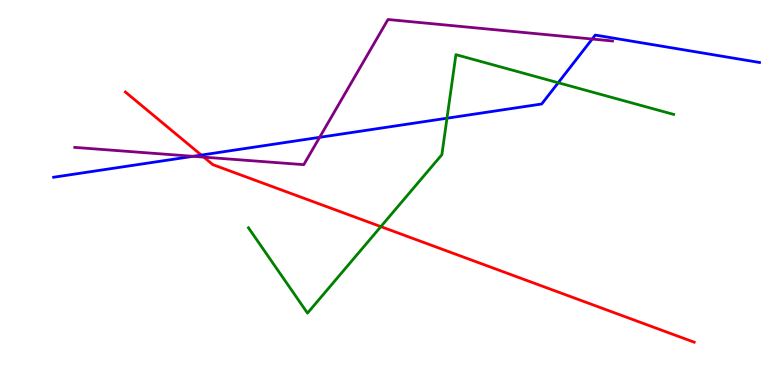[{'lines': ['blue', 'red'], 'intersections': [{'x': 2.6, 'y': 5.97}]}, {'lines': ['green', 'red'], 'intersections': [{'x': 4.91, 'y': 4.11}]}, {'lines': ['purple', 'red'], 'intersections': [{'x': 2.63, 'y': 5.92}]}, {'lines': ['blue', 'green'], 'intersections': [{'x': 5.77, 'y': 6.93}, {'x': 7.2, 'y': 7.85}]}, {'lines': ['blue', 'purple'], 'intersections': [{'x': 2.49, 'y': 5.94}, {'x': 4.12, 'y': 6.43}, {'x': 7.64, 'y': 8.99}]}, {'lines': ['green', 'purple'], 'intersections': []}]